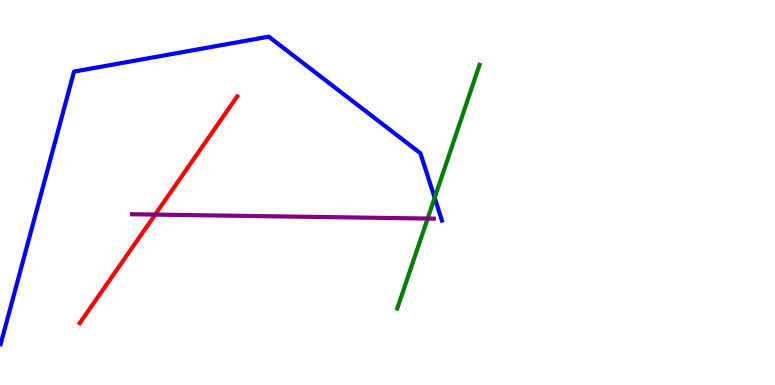[{'lines': ['blue', 'red'], 'intersections': []}, {'lines': ['green', 'red'], 'intersections': []}, {'lines': ['purple', 'red'], 'intersections': [{'x': 2.0, 'y': 4.43}]}, {'lines': ['blue', 'green'], 'intersections': [{'x': 5.61, 'y': 4.86}]}, {'lines': ['blue', 'purple'], 'intersections': []}, {'lines': ['green', 'purple'], 'intersections': [{'x': 5.52, 'y': 4.32}]}]